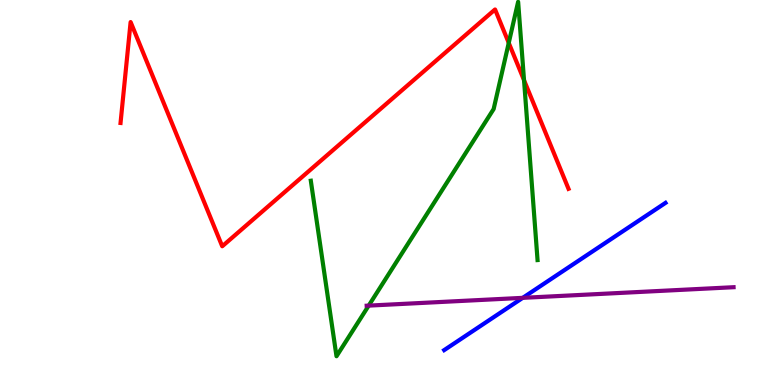[{'lines': ['blue', 'red'], 'intersections': []}, {'lines': ['green', 'red'], 'intersections': [{'x': 6.56, 'y': 8.89}, {'x': 6.76, 'y': 7.92}]}, {'lines': ['purple', 'red'], 'intersections': []}, {'lines': ['blue', 'green'], 'intersections': []}, {'lines': ['blue', 'purple'], 'intersections': [{'x': 6.75, 'y': 2.26}]}, {'lines': ['green', 'purple'], 'intersections': [{'x': 4.76, 'y': 2.06}]}]